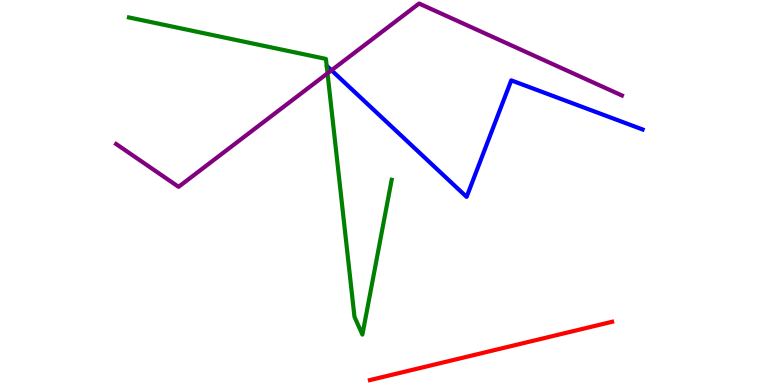[{'lines': ['blue', 'red'], 'intersections': []}, {'lines': ['green', 'red'], 'intersections': []}, {'lines': ['purple', 'red'], 'intersections': []}, {'lines': ['blue', 'green'], 'intersections': []}, {'lines': ['blue', 'purple'], 'intersections': [{'x': 4.28, 'y': 8.17}]}, {'lines': ['green', 'purple'], 'intersections': [{'x': 4.23, 'y': 8.1}]}]